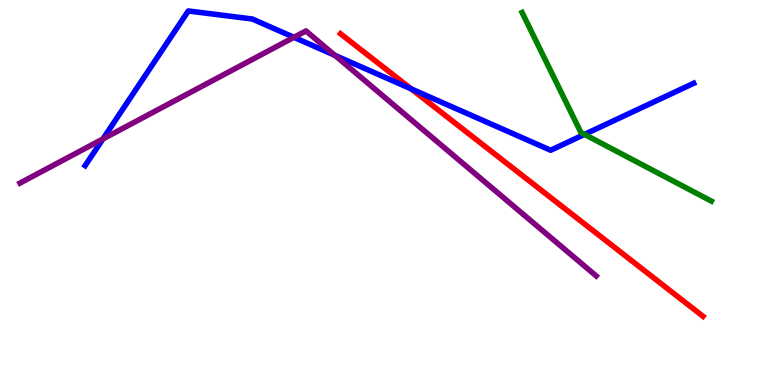[{'lines': ['blue', 'red'], 'intersections': [{'x': 5.31, 'y': 7.69}]}, {'lines': ['green', 'red'], 'intersections': []}, {'lines': ['purple', 'red'], 'intersections': []}, {'lines': ['blue', 'green'], 'intersections': [{'x': 7.54, 'y': 6.51}]}, {'lines': ['blue', 'purple'], 'intersections': [{'x': 1.33, 'y': 6.39}, {'x': 3.79, 'y': 9.03}, {'x': 4.32, 'y': 8.56}]}, {'lines': ['green', 'purple'], 'intersections': []}]